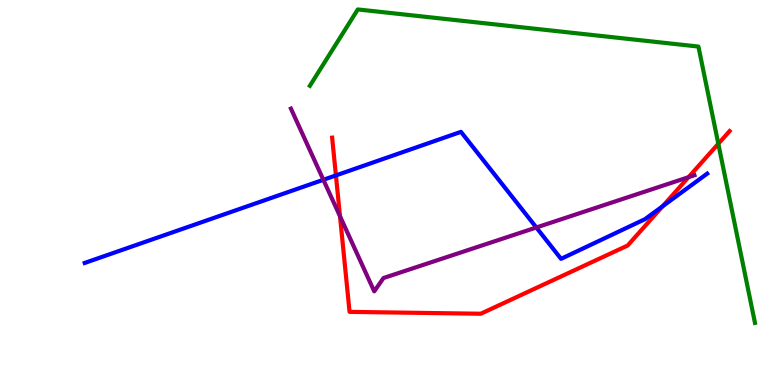[{'lines': ['blue', 'red'], 'intersections': [{'x': 4.33, 'y': 5.44}, {'x': 8.55, 'y': 4.64}]}, {'lines': ['green', 'red'], 'intersections': [{'x': 9.27, 'y': 6.27}]}, {'lines': ['purple', 'red'], 'intersections': [{'x': 4.39, 'y': 4.38}, {'x': 8.88, 'y': 5.4}]}, {'lines': ['blue', 'green'], 'intersections': []}, {'lines': ['blue', 'purple'], 'intersections': [{'x': 4.17, 'y': 5.33}, {'x': 6.92, 'y': 4.09}]}, {'lines': ['green', 'purple'], 'intersections': []}]